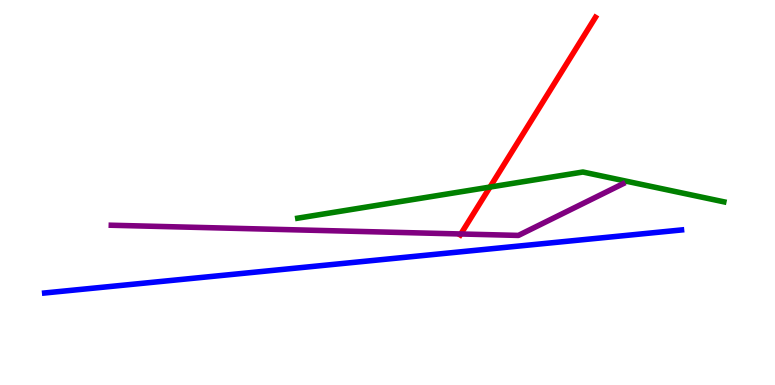[{'lines': ['blue', 'red'], 'intersections': []}, {'lines': ['green', 'red'], 'intersections': [{'x': 6.32, 'y': 5.14}]}, {'lines': ['purple', 'red'], 'intersections': [{'x': 5.95, 'y': 3.92}]}, {'lines': ['blue', 'green'], 'intersections': []}, {'lines': ['blue', 'purple'], 'intersections': []}, {'lines': ['green', 'purple'], 'intersections': []}]